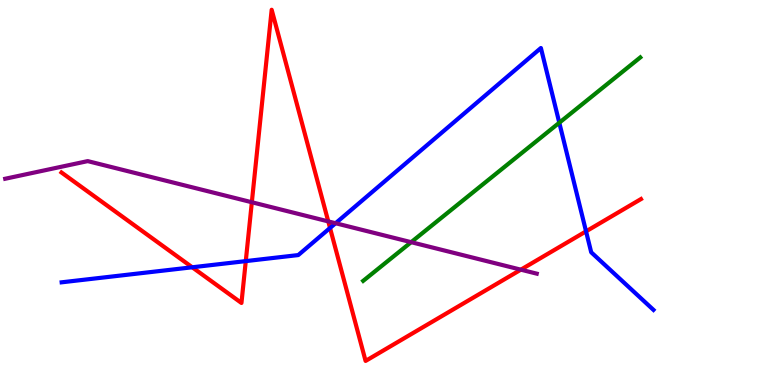[{'lines': ['blue', 'red'], 'intersections': [{'x': 2.48, 'y': 3.06}, {'x': 3.17, 'y': 3.22}, {'x': 4.26, 'y': 4.08}, {'x': 7.56, 'y': 3.99}]}, {'lines': ['green', 'red'], 'intersections': []}, {'lines': ['purple', 'red'], 'intersections': [{'x': 3.25, 'y': 4.75}, {'x': 4.24, 'y': 4.25}, {'x': 6.72, 'y': 3.0}]}, {'lines': ['blue', 'green'], 'intersections': [{'x': 7.22, 'y': 6.81}]}, {'lines': ['blue', 'purple'], 'intersections': [{'x': 4.33, 'y': 4.2}]}, {'lines': ['green', 'purple'], 'intersections': [{'x': 5.31, 'y': 3.71}]}]